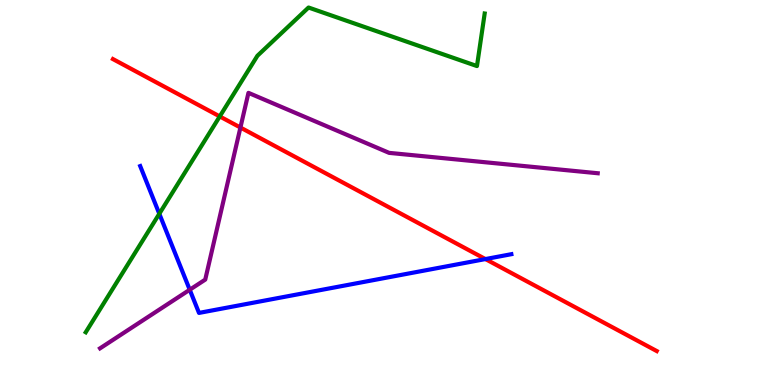[{'lines': ['blue', 'red'], 'intersections': [{'x': 6.26, 'y': 3.27}]}, {'lines': ['green', 'red'], 'intersections': [{'x': 2.84, 'y': 6.98}]}, {'lines': ['purple', 'red'], 'intersections': [{'x': 3.1, 'y': 6.69}]}, {'lines': ['blue', 'green'], 'intersections': [{'x': 2.06, 'y': 4.45}]}, {'lines': ['blue', 'purple'], 'intersections': [{'x': 2.45, 'y': 2.47}]}, {'lines': ['green', 'purple'], 'intersections': []}]